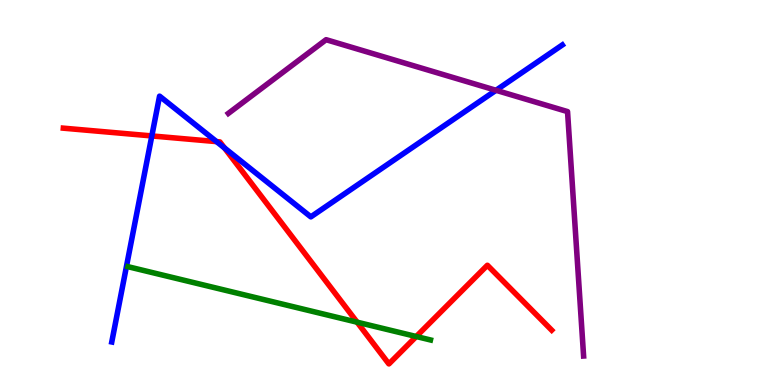[{'lines': ['blue', 'red'], 'intersections': [{'x': 1.96, 'y': 6.47}, {'x': 2.79, 'y': 6.32}, {'x': 2.9, 'y': 6.16}]}, {'lines': ['green', 'red'], 'intersections': [{'x': 4.61, 'y': 1.63}, {'x': 5.37, 'y': 1.26}]}, {'lines': ['purple', 'red'], 'intersections': []}, {'lines': ['blue', 'green'], 'intersections': []}, {'lines': ['blue', 'purple'], 'intersections': [{'x': 6.4, 'y': 7.65}]}, {'lines': ['green', 'purple'], 'intersections': []}]